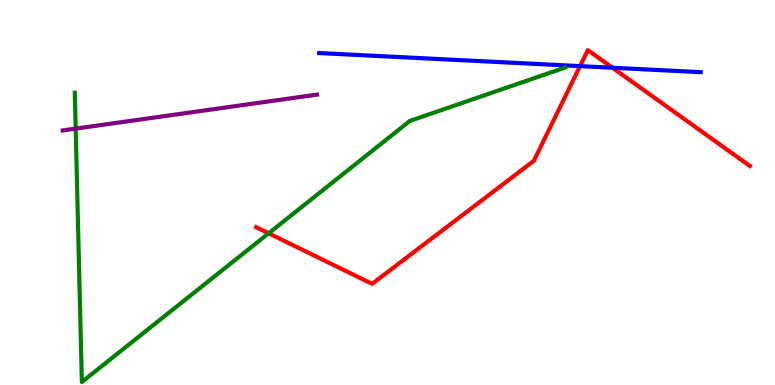[{'lines': ['blue', 'red'], 'intersections': [{'x': 7.48, 'y': 8.28}, {'x': 7.9, 'y': 8.24}]}, {'lines': ['green', 'red'], 'intersections': [{'x': 3.47, 'y': 3.94}]}, {'lines': ['purple', 'red'], 'intersections': []}, {'lines': ['blue', 'green'], 'intersections': []}, {'lines': ['blue', 'purple'], 'intersections': []}, {'lines': ['green', 'purple'], 'intersections': [{'x': 0.977, 'y': 6.66}]}]